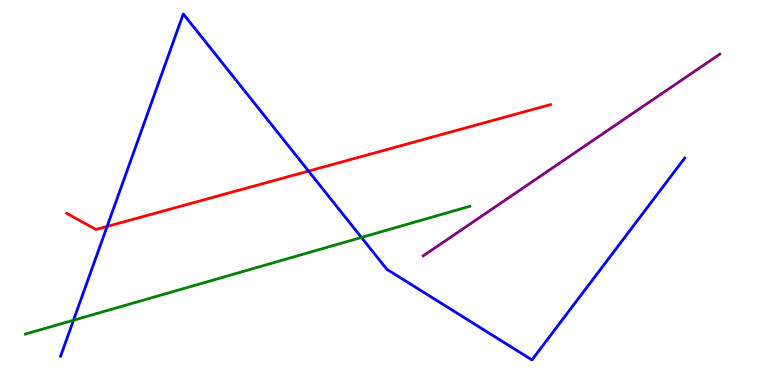[{'lines': ['blue', 'red'], 'intersections': [{'x': 1.38, 'y': 4.12}, {'x': 3.98, 'y': 5.56}]}, {'lines': ['green', 'red'], 'intersections': []}, {'lines': ['purple', 'red'], 'intersections': []}, {'lines': ['blue', 'green'], 'intersections': [{'x': 0.948, 'y': 1.68}, {'x': 4.66, 'y': 3.83}]}, {'lines': ['blue', 'purple'], 'intersections': []}, {'lines': ['green', 'purple'], 'intersections': []}]